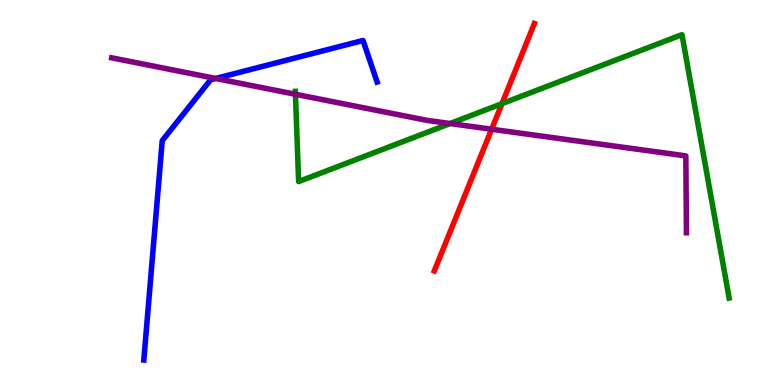[{'lines': ['blue', 'red'], 'intersections': []}, {'lines': ['green', 'red'], 'intersections': [{'x': 6.48, 'y': 7.31}]}, {'lines': ['purple', 'red'], 'intersections': [{'x': 6.34, 'y': 6.64}]}, {'lines': ['blue', 'green'], 'intersections': []}, {'lines': ['blue', 'purple'], 'intersections': [{'x': 2.78, 'y': 7.96}]}, {'lines': ['green', 'purple'], 'intersections': [{'x': 3.81, 'y': 7.55}, {'x': 5.81, 'y': 6.79}]}]